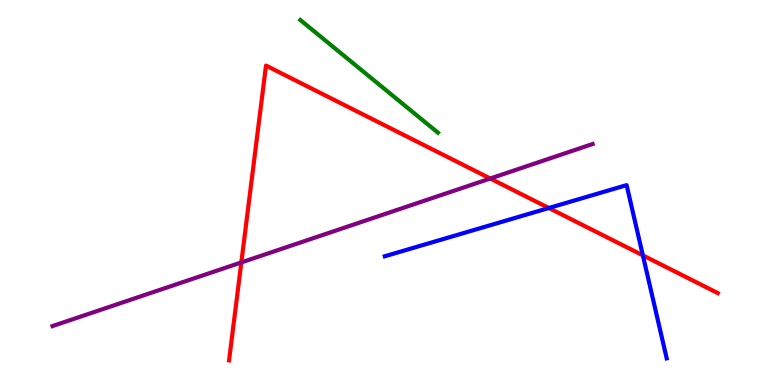[{'lines': ['blue', 'red'], 'intersections': [{'x': 7.08, 'y': 4.6}, {'x': 8.29, 'y': 3.37}]}, {'lines': ['green', 'red'], 'intersections': []}, {'lines': ['purple', 'red'], 'intersections': [{'x': 3.11, 'y': 3.18}, {'x': 6.33, 'y': 5.36}]}, {'lines': ['blue', 'green'], 'intersections': []}, {'lines': ['blue', 'purple'], 'intersections': []}, {'lines': ['green', 'purple'], 'intersections': []}]